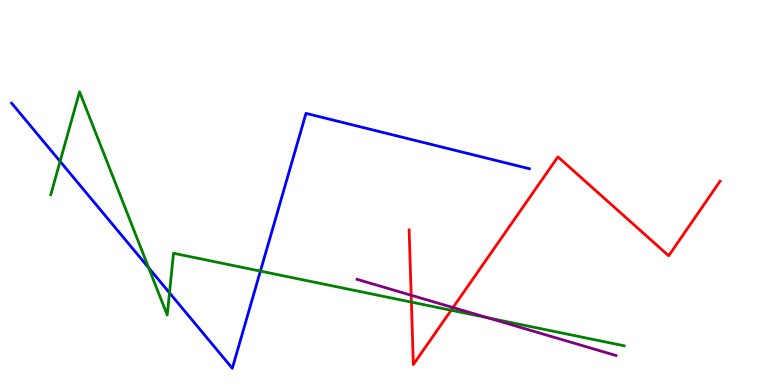[{'lines': ['blue', 'red'], 'intersections': []}, {'lines': ['green', 'red'], 'intersections': [{'x': 5.31, 'y': 2.15}, {'x': 5.82, 'y': 1.94}]}, {'lines': ['purple', 'red'], 'intersections': [{'x': 5.31, 'y': 2.33}, {'x': 5.85, 'y': 2.01}]}, {'lines': ['blue', 'green'], 'intersections': [{'x': 0.775, 'y': 5.81}, {'x': 1.92, 'y': 3.04}, {'x': 2.19, 'y': 2.39}, {'x': 3.36, 'y': 2.96}]}, {'lines': ['blue', 'purple'], 'intersections': []}, {'lines': ['green', 'purple'], 'intersections': [{'x': 6.29, 'y': 1.75}]}]